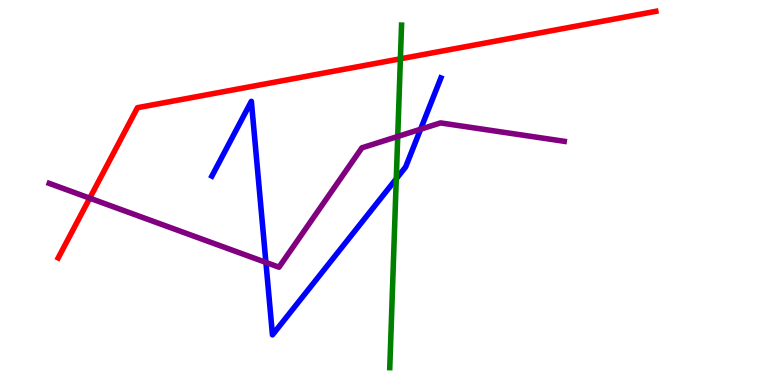[{'lines': ['blue', 'red'], 'intersections': []}, {'lines': ['green', 'red'], 'intersections': [{'x': 5.17, 'y': 8.47}]}, {'lines': ['purple', 'red'], 'intersections': [{'x': 1.16, 'y': 4.85}]}, {'lines': ['blue', 'green'], 'intersections': [{'x': 5.11, 'y': 5.36}]}, {'lines': ['blue', 'purple'], 'intersections': [{'x': 3.43, 'y': 3.18}, {'x': 5.43, 'y': 6.64}]}, {'lines': ['green', 'purple'], 'intersections': [{'x': 5.13, 'y': 6.46}]}]